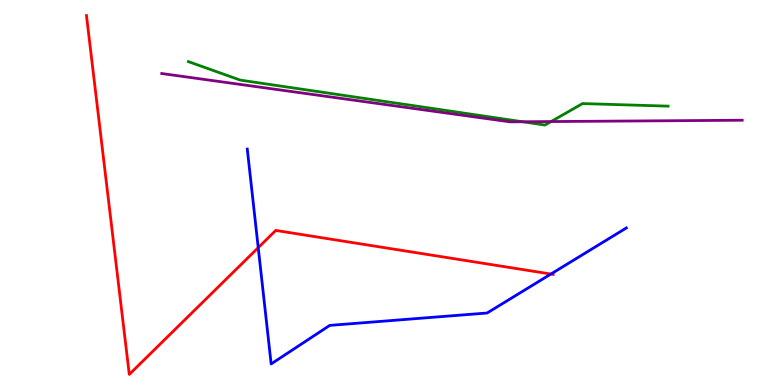[{'lines': ['blue', 'red'], 'intersections': [{'x': 3.33, 'y': 3.57}, {'x': 7.11, 'y': 2.88}]}, {'lines': ['green', 'red'], 'intersections': []}, {'lines': ['purple', 'red'], 'intersections': []}, {'lines': ['blue', 'green'], 'intersections': []}, {'lines': ['blue', 'purple'], 'intersections': []}, {'lines': ['green', 'purple'], 'intersections': [{'x': 6.74, 'y': 6.84}, {'x': 7.11, 'y': 6.84}]}]